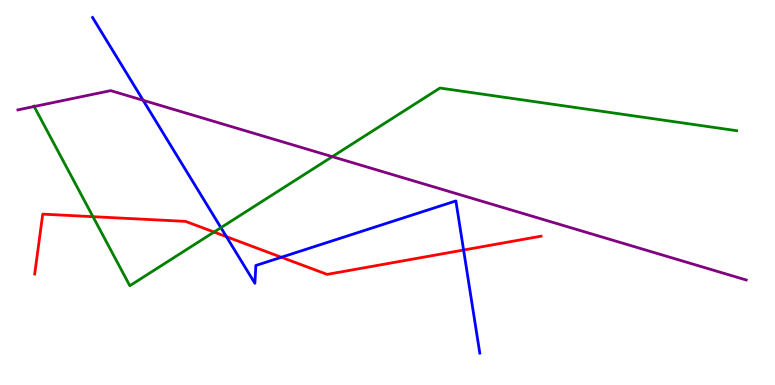[{'lines': ['blue', 'red'], 'intersections': [{'x': 2.92, 'y': 3.85}, {'x': 3.63, 'y': 3.32}, {'x': 5.98, 'y': 3.51}]}, {'lines': ['green', 'red'], 'intersections': [{'x': 1.2, 'y': 4.37}, {'x': 2.76, 'y': 3.97}]}, {'lines': ['purple', 'red'], 'intersections': []}, {'lines': ['blue', 'green'], 'intersections': [{'x': 2.85, 'y': 4.09}]}, {'lines': ['blue', 'purple'], 'intersections': [{'x': 1.85, 'y': 7.39}]}, {'lines': ['green', 'purple'], 'intersections': [{'x': 0.441, 'y': 7.23}, {'x': 4.29, 'y': 5.93}]}]